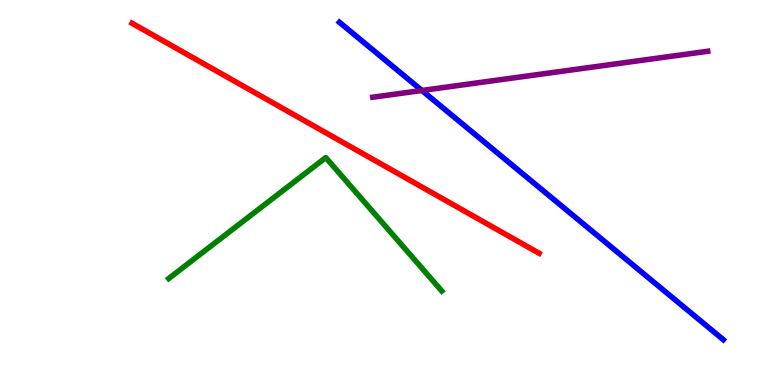[{'lines': ['blue', 'red'], 'intersections': []}, {'lines': ['green', 'red'], 'intersections': []}, {'lines': ['purple', 'red'], 'intersections': []}, {'lines': ['blue', 'green'], 'intersections': []}, {'lines': ['blue', 'purple'], 'intersections': [{'x': 5.44, 'y': 7.65}]}, {'lines': ['green', 'purple'], 'intersections': []}]